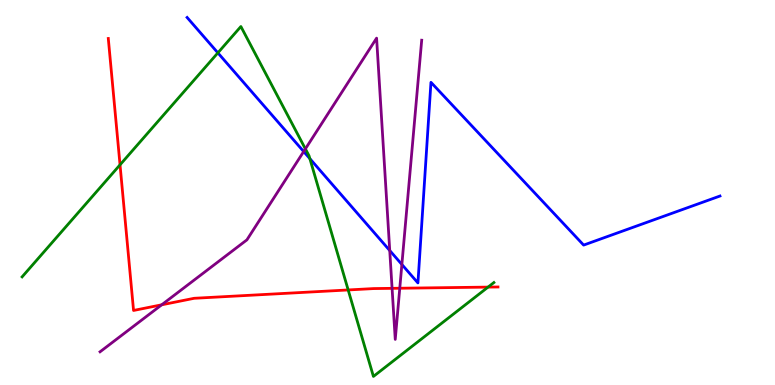[{'lines': ['blue', 'red'], 'intersections': []}, {'lines': ['green', 'red'], 'intersections': [{'x': 1.55, 'y': 5.72}, {'x': 4.49, 'y': 2.47}, {'x': 6.3, 'y': 2.54}]}, {'lines': ['purple', 'red'], 'intersections': [{'x': 2.09, 'y': 2.08}, {'x': 5.06, 'y': 2.51}, {'x': 5.16, 'y': 2.51}]}, {'lines': ['blue', 'green'], 'intersections': [{'x': 2.81, 'y': 8.63}, {'x': 4.0, 'y': 5.88}]}, {'lines': ['blue', 'purple'], 'intersections': [{'x': 3.92, 'y': 6.06}, {'x': 5.03, 'y': 3.49}, {'x': 5.19, 'y': 3.13}]}, {'lines': ['green', 'purple'], 'intersections': [{'x': 3.94, 'y': 6.13}]}]